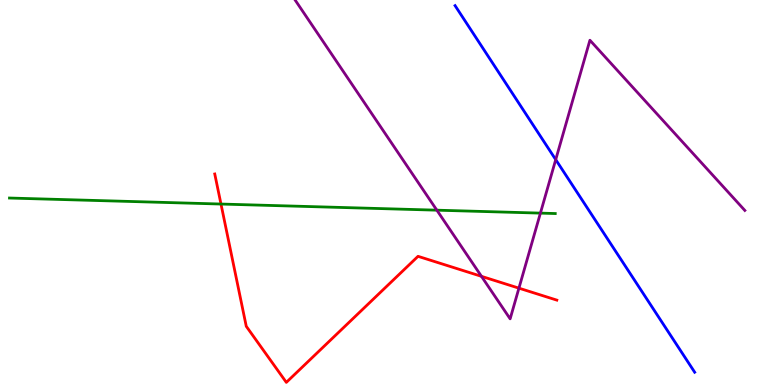[{'lines': ['blue', 'red'], 'intersections': []}, {'lines': ['green', 'red'], 'intersections': [{'x': 2.85, 'y': 4.7}]}, {'lines': ['purple', 'red'], 'intersections': [{'x': 6.21, 'y': 2.82}, {'x': 6.7, 'y': 2.52}]}, {'lines': ['blue', 'green'], 'intersections': []}, {'lines': ['blue', 'purple'], 'intersections': [{'x': 7.17, 'y': 5.85}]}, {'lines': ['green', 'purple'], 'intersections': [{'x': 5.64, 'y': 4.54}, {'x': 6.97, 'y': 4.46}]}]